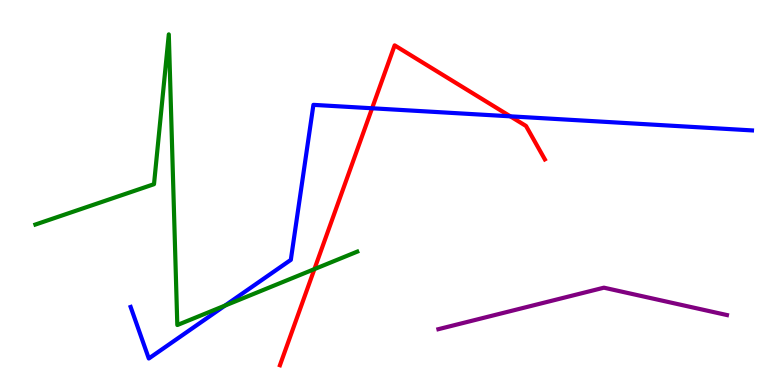[{'lines': ['blue', 'red'], 'intersections': [{'x': 4.8, 'y': 7.19}, {'x': 6.58, 'y': 6.98}]}, {'lines': ['green', 'red'], 'intersections': [{'x': 4.06, 'y': 3.01}]}, {'lines': ['purple', 'red'], 'intersections': []}, {'lines': ['blue', 'green'], 'intersections': [{'x': 2.9, 'y': 2.06}]}, {'lines': ['blue', 'purple'], 'intersections': []}, {'lines': ['green', 'purple'], 'intersections': []}]